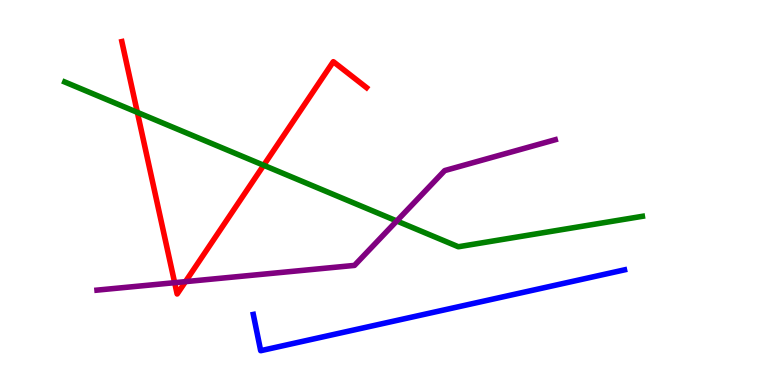[{'lines': ['blue', 'red'], 'intersections': []}, {'lines': ['green', 'red'], 'intersections': [{'x': 1.77, 'y': 7.08}, {'x': 3.4, 'y': 5.71}]}, {'lines': ['purple', 'red'], 'intersections': [{'x': 2.25, 'y': 2.66}, {'x': 2.39, 'y': 2.68}]}, {'lines': ['blue', 'green'], 'intersections': []}, {'lines': ['blue', 'purple'], 'intersections': []}, {'lines': ['green', 'purple'], 'intersections': [{'x': 5.12, 'y': 4.26}]}]